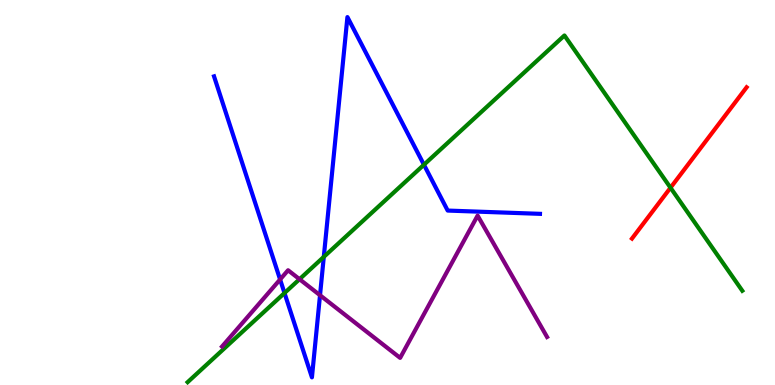[{'lines': ['blue', 'red'], 'intersections': []}, {'lines': ['green', 'red'], 'intersections': [{'x': 8.65, 'y': 5.12}]}, {'lines': ['purple', 'red'], 'intersections': []}, {'lines': ['blue', 'green'], 'intersections': [{'x': 3.67, 'y': 2.39}, {'x': 4.18, 'y': 3.33}, {'x': 5.47, 'y': 5.72}]}, {'lines': ['blue', 'purple'], 'intersections': [{'x': 3.61, 'y': 2.74}, {'x': 4.13, 'y': 2.33}]}, {'lines': ['green', 'purple'], 'intersections': [{'x': 3.86, 'y': 2.75}]}]